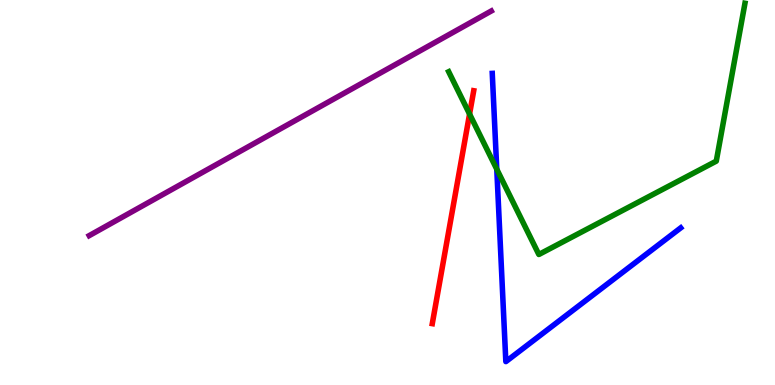[{'lines': ['blue', 'red'], 'intersections': []}, {'lines': ['green', 'red'], 'intersections': [{'x': 6.06, 'y': 7.04}]}, {'lines': ['purple', 'red'], 'intersections': []}, {'lines': ['blue', 'green'], 'intersections': [{'x': 6.41, 'y': 5.61}]}, {'lines': ['blue', 'purple'], 'intersections': []}, {'lines': ['green', 'purple'], 'intersections': []}]